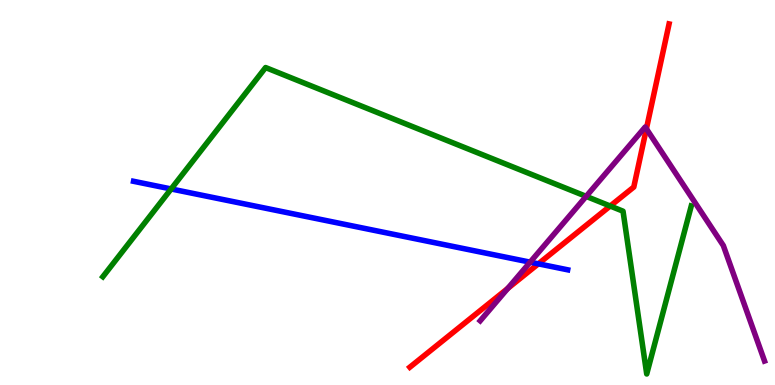[{'lines': ['blue', 'red'], 'intersections': [{'x': 6.95, 'y': 3.15}]}, {'lines': ['green', 'red'], 'intersections': [{'x': 7.87, 'y': 4.65}]}, {'lines': ['purple', 'red'], 'intersections': [{'x': 6.55, 'y': 2.51}, {'x': 8.34, 'y': 6.65}]}, {'lines': ['blue', 'green'], 'intersections': [{'x': 2.21, 'y': 5.09}]}, {'lines': ['blue', 'purple'], 'intersections': [{'x': 6.84, 'y': 3.19}]}, {'lines': ['green', 'purple'], 'intersections': [{'x': 7.56, 'y': 4.9}]}]